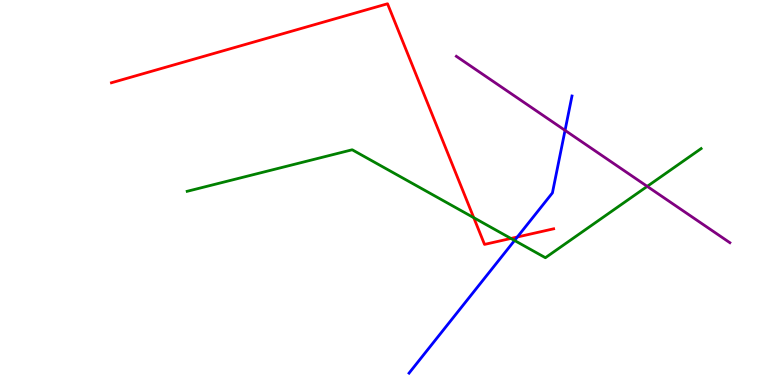[{'lines': ['blue', 'red'], 'intersections': [{'x': 6.68, 'y': 3.84}]}, {'lines': ['green', 'red'], 'intersections': [{'x': 6.11, 'y': 4.35}, {'x': 6.59, 'y': 3.81}]}, {'lines': ['purple', 'red'], 'intersections': []}, {'lines': ['blue', 'green'], 'intersections': [{'x': 6.64, 'y': 3.75}]}, {'lines': ['blue', 'purple'], 'intersections': [{'x': 7.29, 'y': 6.61}]}, {'lines': ['green', 'purple'], 'intersections': [{'x': 8.35, 'y': 5.16}]}]